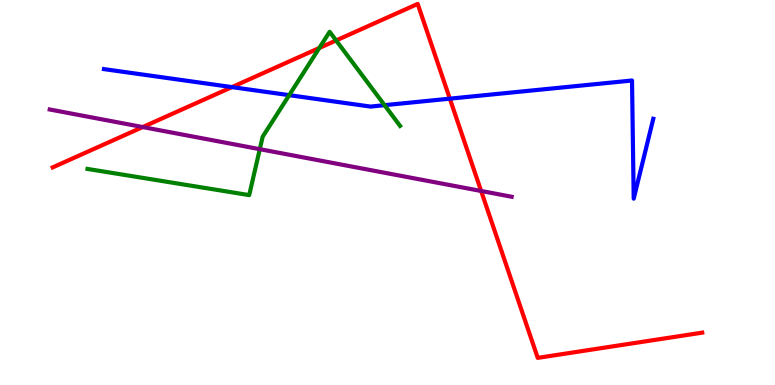[{'lines': ['blue', 'red'], 'intersections': [{'x': 2.99, 'y': 7.74}, {'x': 5.8, 'y': 7.44}]}, {'lines': ['green', 'red'], 'intersections': [{'x': 4.12, 'y': 8.75}, {'x': 4.34, 'y': 8.95}]}, {'lines': ['purple', 'red'], 'intersections': [{'x': 1.84, 'y': 6.7}, {'x': 6.21, 'y': 5.04}]}, {'lines': ['blue', 'green'], 'intersections': [{'x': 3.73, 'y': 7.53}, {'x': 4.96, 'y': 7.27}]}, {'lines': ['blue', 'purple'], 'intersections': []}, {'lines': ['green', 'purple'], 'intersections': [{'x': 3.35, 'y': 6.13}]}]